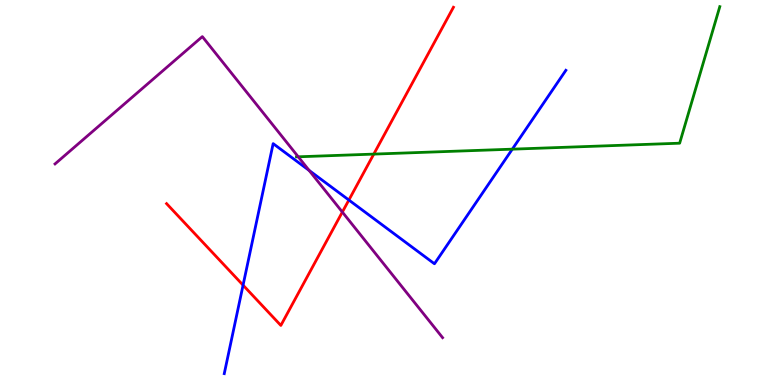[{'lines': ['blue', 'red'], 'intersections': [{'x': 3.14, 'y': 2.59}, {'x': 4.5, 'y': 4.8}]}, {'lines': ['green', 'red'], 'intersections': [{'x': 4.82, 'y': 6.0}]}, {'lines': ['purple', 'red'], 'intersections': [{'x': 4.42, 'y': 4.49}]}, {'lines': ['blue', 'green'], 'intersections': [{'x': 6.61, 'y': 6.13}]}, {'lines': ['blue', 'purple'], 'intersections': [{'x': 3.99, 'y': 5.57}]}, {'lines': ['green', 'purple'], 'intersections': [{'x': 3.85, 'y': 5.93}]}]